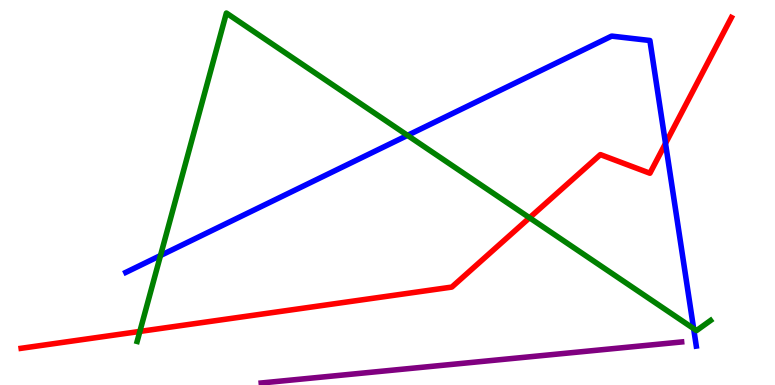[{'lines': ['blue', 'red'], 'intersections': [{'x': 8.59, 'y': 6.27}]}, {'lines': ['green', 'red'], 'intersections': [{'x': 1.8, 'y': 1.39}, {'x': 6.83, 'y': 4.34}]}, {'lines': ['purple', 'red'], 'intersections': []}, {'lines': ['blue', 'green'], 'intersections': [{'x': 2.07, 'y': 3.36}, {'x': 5.26, 'y': 6.48}, {'x': 8.95, 'y': 1.47}]}, {'lines': ['blue', 'purple'], 'intersections': []}, {'lines': ['green', 'purple'], 'intersections': []}]